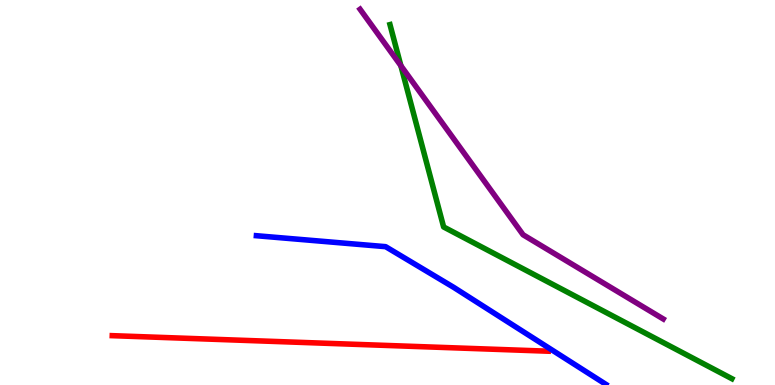[{'lines': ['blue', 'red'], 'intersections': []}, {'lines': ['green', 'red'], 'intersections': []}, {'lines': ['purple', 'red'], 'intersections': []}, {'lines': ['blue', 'green'], 'intersections': []}, {'lines': ['blue', 'purple'], 'intersections': []}, {'lines': ['green', 'purple'], 'intersections': [{'x': 5.17, 'y': 8.29}]}]